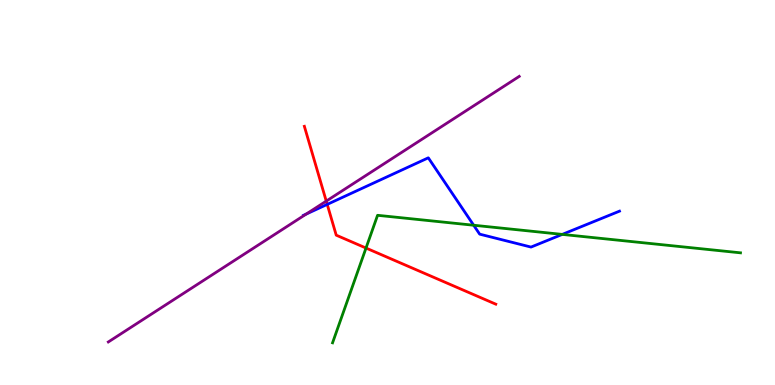[{'lines': ['blue', 'red'], 'intersections': [{'x': 4.22, 'y': 4.69}]}, {'lines': ['green', 'red'], 'intersections': [{'x': 4.72, 'y': 3.56}]}, {'lines': ['purple', 'red'], 'intersections': [{'x': 4.21, 'y': 4.78}]}, {'lines': ['blue', 'green'], 'intersections': [{'x': 6.11, 'y': 4.15}, {'x': 7.25, 'y': 3.91}]}, {'lines': ['blue', 'purple'], 'intersections': [{'x': 3.95, 'y': 4.44}]}, {'lines': ['green', 'purple'], 'intersections': []}]